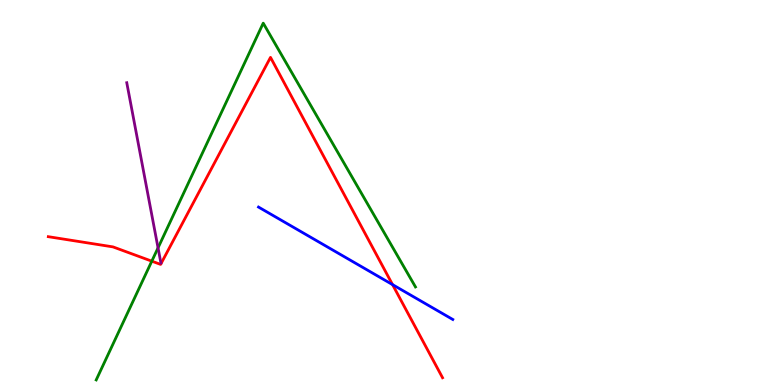[{'lines': ['blue', 'red'], 'intersections': [{'x': 5.07, 'y': 2.61}]}, {'lines': ['green', 'red'], 'intersections': [{'x': 1.96, 'y': 3.22}]}, {'lines': ['purple', 'red'], 'intersections': []}, {'lines': ['blue', 'green'], 'intersections': []}, {'lines': ['blue', 'purple'], 'intersections': []}, {'lines': ['green', 'purple'], 'intersections': [{'x': 2.04, 'y': 3.56}]}]